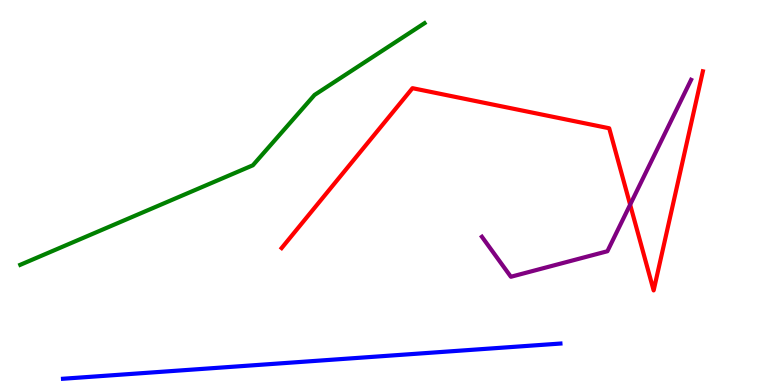[{'lines': ['blue', 'red'], 'intersections': []}, {'lines': ['green', 'red'], 'intersections': []}, {'lines': ['purple', 'red'], 'intersections': [{'x': 8.13, 'y': 4.68}]}, {'lines': ['blue', 'green'], 'intersections': []}, {'lines': ['blue', 'purple'], 'intersections': []}, {'lines': ['green', 'purple'], 'intersections': []}]